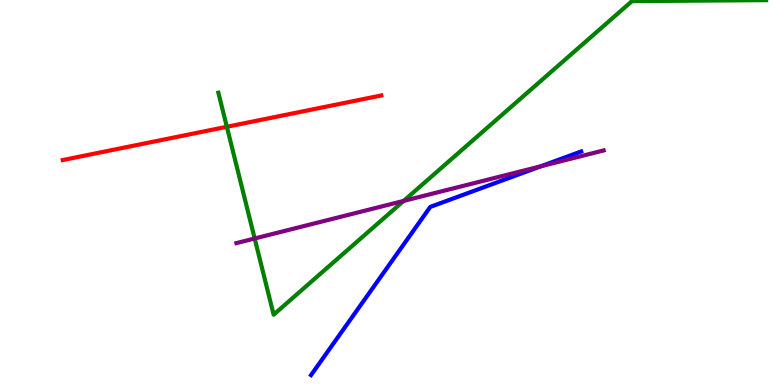[{'lines': ['blue', 'red'], 'intersections': []}, {'lines': ['green', 'red'], 'intersections': [{'x': 2.93, 'y': 6.71}]}, {'lines': ['purple', 'red'], 'intersections': []}, {'lines': ['blue', 'green'], 'intersections': []}, {'lines': ['blue', 'purple'], 'intersections': [{'x': 6.98, 'y': 5.68}]}, {'lines': ['green', 'purple'], 'intersections': [{'x': 3.29, 'y': 3.81}, {'x': 5.21, 'y': 4.78}]}]